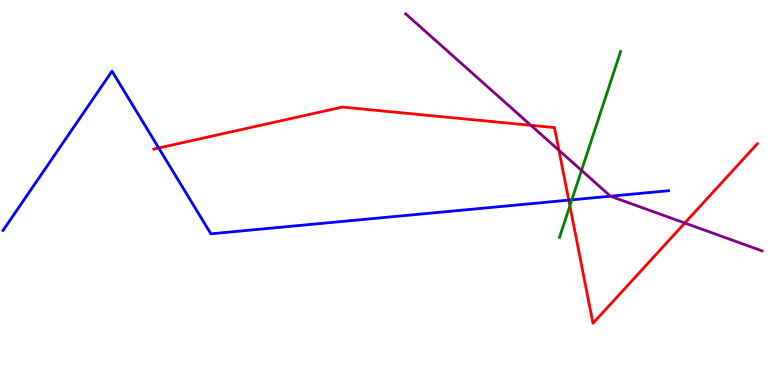[{'lines': ['blue', 'red'], 'intersections': [{'x': 2.05, 'y': 6.16}, {'x': 7.34, 'y': 4.8}]}, {'lines': ['green', 'red'], 'intersections': [{'x': 7.35, 'y': 4.65}]}, {'lines': ['purple', 'red'], 'intersections': [{'x': 6.85, 'y': 6.74}, {'x': 7.21, 'y': 6.1}, {'x': 8.84, 'y': 4.21}]}, {'lines': ['blue', 'green'], 'intersections': [{'x': 7.38, 'y': 4.81}]}, {'lines': ['blue', 'purple'], 'intersections': [{'x': 7.88, 'y': 4.9}]}, {'lines': ['green', 'purple'], 'intersections': [{'x': 7.5, 'y': 5.57}]}]